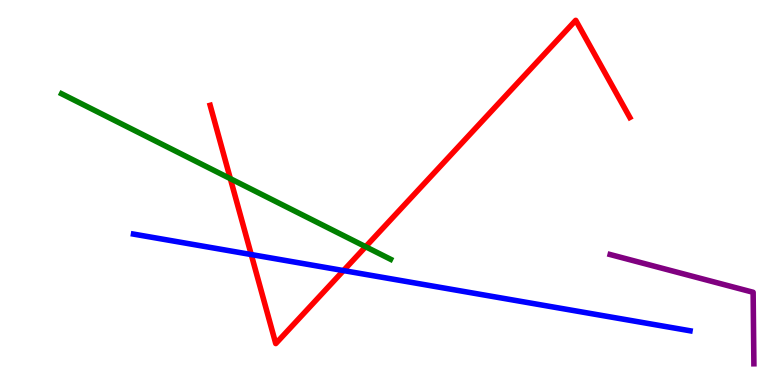[{'lines': ['blue', 'red'], 'intersections': [{'x': 3.24, 'y': 3.39}, {'x': 4.43, 'y': 2.97}]}, {'lines': ['green', 'red'], 'intersections': [{'x': 2.97, 'y': 5.36}, {'x': 4.72, 'y': 3.59}]}, {'lines': ['purple', 'red'], 'intersections': []}, {'lines': ['blue', 'green'], 'intersections': []}, {'lines': ['blue', 'purple'], 'intersections': []}, {'lines': ['green', 'purple'], 'intersections': []}]